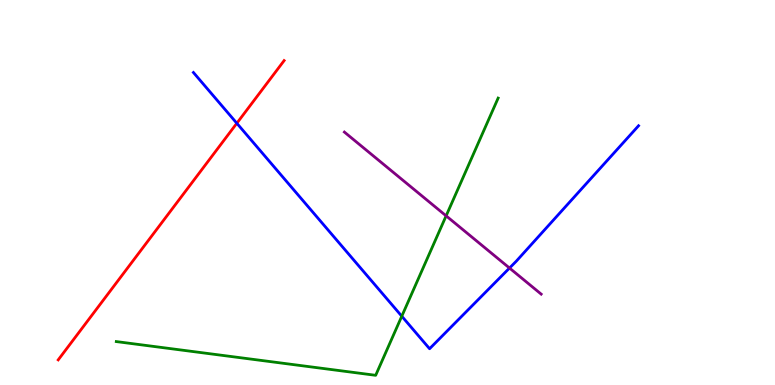[{'lines': ['blue', 'red'], 'intersections': [{'x': 3.06, 'y': 6.8}]}, {'lines': ['green', 'red'], 'intersections': []}, {'lines': ['purple', 'red'], 'intersections': []}, {'lines': ['blue', 'green'], 'intersections': [{'x': 5.18, 'y': 1.79}]}, {'lines': ['blue', 'purple'], 'intersections': [{'x': 6.57, 'y': 3.04}]}, {'lines': ['green', 'purple'], 'intersections': [{'x': 5.76, 'y': 4.39}]}]